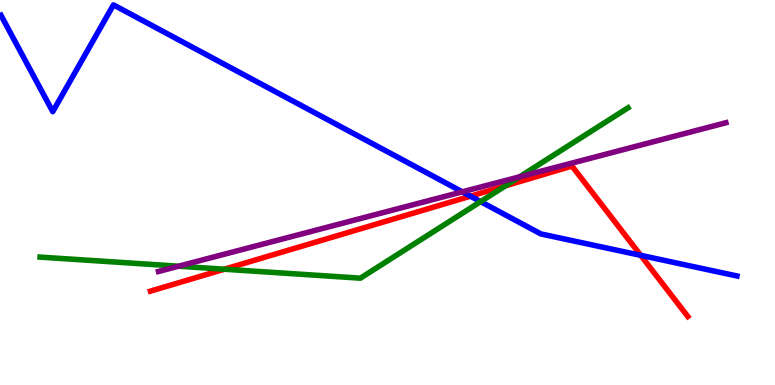[{'lines': ['blue', 'red'], 'intersections': [{'x': 6.07, 'y': 4.9}, {'x': 8.27, 'y': 3.37}]}, {'lines': ['green', 'red'], 'intersections': [{'x': 2.89, 'y': 3.01}, {'x': 6.52, 'y': 5.17}]}, {'lines': ['purple', 'red'], 'intersections': []}, {'lines': ['blue', 'green'], 'intersections': [{'x': 6.2, 'y': 4.76}]}, {'lines': ['blue', 'purple'], 'intersections': [{'x': 5.97, 'y': 5.02}]}, {'lines': ['green', 'purple'], 'intersections': [{'x': 2.3, 'y': 3.09}, {'x': 6.7, 'y': 5.41}]}]